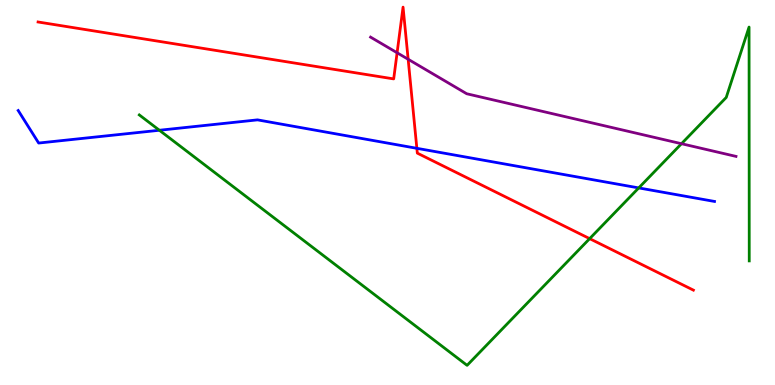[{'lines': ['blue', 'red'], 'intersections': [{'x': 5.38, 'y': 6.15}]}, {'lines': ['green', 'red'], 'intersections': [{'x': 7.61, 'y': 3.8}]}, {'lines': ['purple', 'red'], 'intersections': [{'x': 5.12, 'y': 8.63}, {'x': 5.27, 'y': 8.46}]}, {'lines': ['blue', 'green'], 'intersections': [{'x': 2.06, 'y': 6.62}, {'x': 8.24, 'y': 5.12}]}, {'lines': ['blue', 'purple'], 'intersections': []}, {'lines': ['green', 'purple'], 'intersections': [{'x': 8.79, 'y': 6.27}]}]